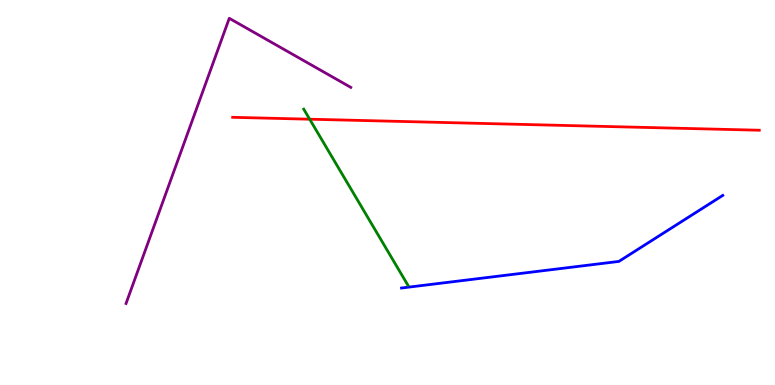[{'lines': ['blue', 'red'], 'intersections': []}, {'lines': ['green', 'red'], 'intersections': [{'x': 4.0, 'y': 6.9}]}, {'lines': ['purple', 'red'], 'intersections': []}, {'lines': ['blue', 'green'], 'intersections': []}, {'lines': ['blue', 'purple'], 'intersections': []}, {'lines': ['green', 'purple'], 'intersections': []}]